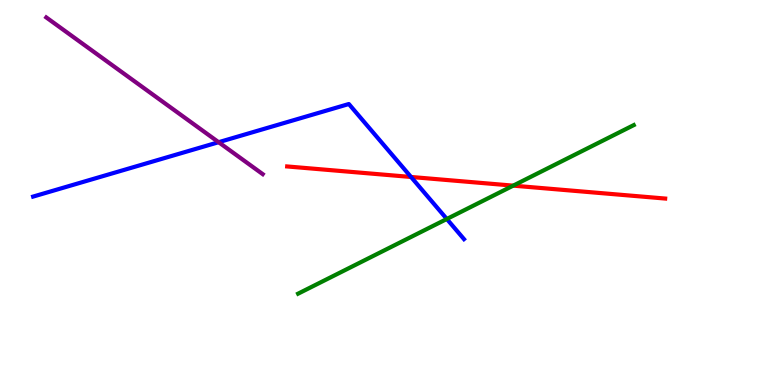[{'lines': ['blue', 'red'], 'intersections': [{'x': 5.3, 'y': 5.4}]}, {'lines': ['green', 'red'], 'intersections': [{'x': 6.62, 'y': 5.18}]}, {'lines': ['purple', 'red'], 'intersections': []}, {'lines': ['blue', 'green'], 'intersections': [{'x': 5.77, 'y': 4.31}]}, {'lines': ['blue', 'purple'], 'intersections': [{'x': 2.82, 'y': 6.31}]}, {'lines': ['green', 'purple'], 'intersections': []}]